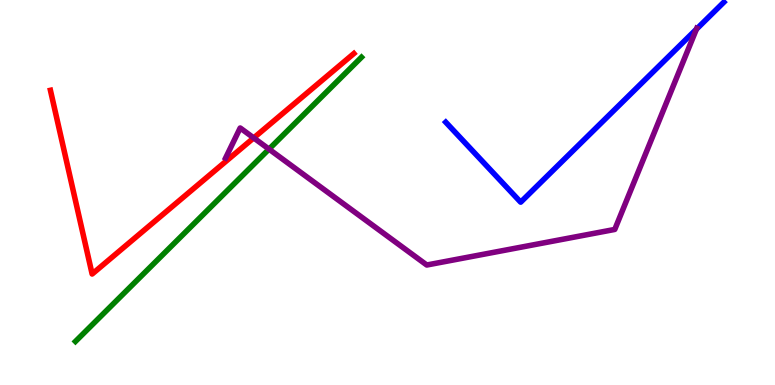[{'lines': ['blue', 'red'], 'intersections': []}, {'lines': ['green', 'red'], 'intersections': []}, {'lines': ['purple', 'red'], 'intersections': [{'x': 3.27, 'y': 6.42}]}, {'lines': ['blue', 'green'], 'intersections': []}, {'lines': ['blue', 'purple'], 'intersections': [{'x': 8.99, 'y': 9.24}]}, {'lines': ['green', 'purple'], 'intersections': [{'x': 3.47, 'y': 6.13}]}]